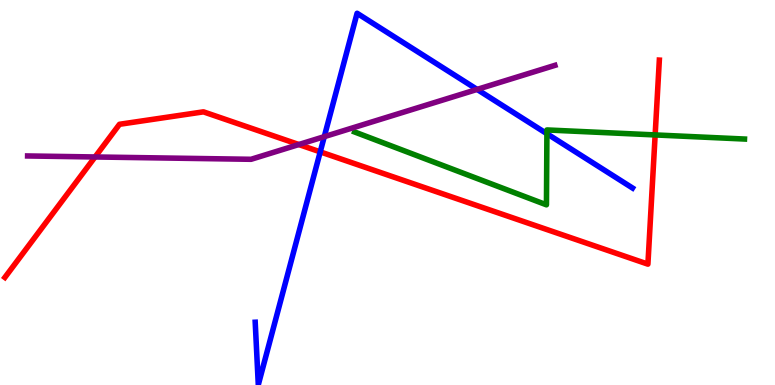[{'lines': ['blue', 'red'], 'intersections': [{'x': 4.13, 'y': 6.06}]}, {'lines': ['green', 'red'], 'intersections': [{'x': 8.45, 'y': 6.5}]}, {'lines': ['purple', 'red'], 'intersections': [{'x': 1.23, 'y': 5.92}, {'x': 3.86, 'y': 6.25}]}, {'lines': ['blue', 'green'], 'intersections': [{'x': 7.06, 'y': 6.53}]}, {'lines': ['blue', 'purple'], 'intersections': [{'x': 4.18, 'y': 6.45}, {'x': 6.16, 'y': 7.68}]}, {'lines': ['green', 'purple'], 'intersections': []}]